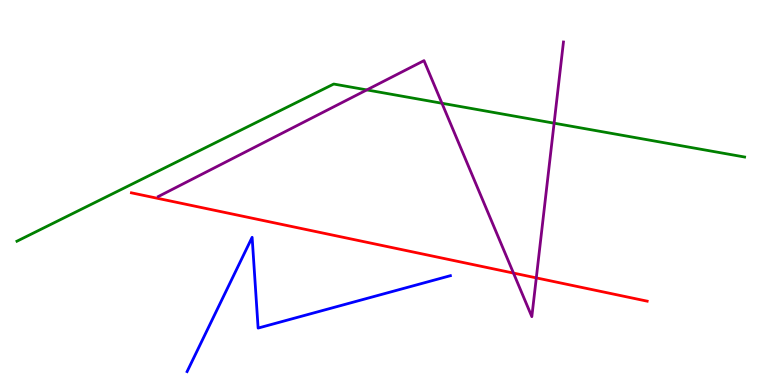[{'lines': ['blue', 'red'], 'intersections': []}, {'lines': ['green', 'red'], 'intersections': []}, {'lines': ['purple', 'red'], 'intersections': [{'x': 6.63, 'y': 2.91}, {'x': 6.92, 'y': 2.78}]}, {'lines': ['blue', 'green'], 'intersections': []}, {'lines': ['blue', 'purple'], 'intersections': []}, {'lines': ['green', 'purple'], 'intersections': [{'x': 4.73, 'y': 7.66}, {'x': 5.7, 'y': 7.32}, {'x': 7.15, 'y': 6.8}]}]